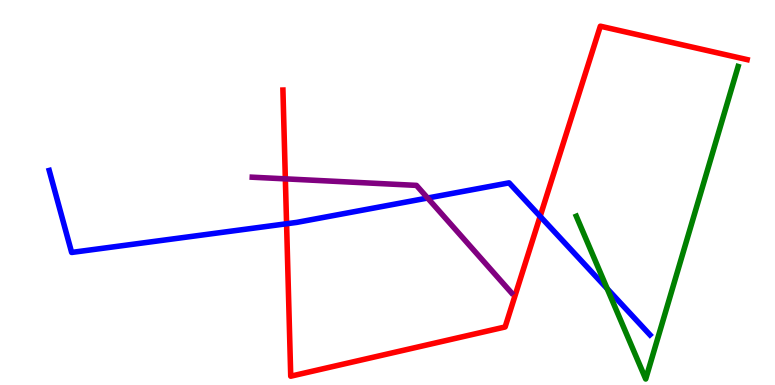[{'lines': ['blue', 'red'], 'intersections': [{'x': 3.7, 'y': 4.19}, {'x': 6.97, 'y': 4.38}]}, {'lines': ['green', 'red'], 'intersections': []}, {'lines': ['purple', 'red'], 'intersections': [{'x': 3.68, 'y': 5.35}]}, {'lines': ['blue', 'green'], 'intersections': [{'x': 7.83, 'y': 2.5}]}, {'lines': ['blue', 'purple'], 'intersections': [{'x': 5.52, 'y': 4.86}]}, {'lines': ['green', 'purple'], 'intersections': []}]